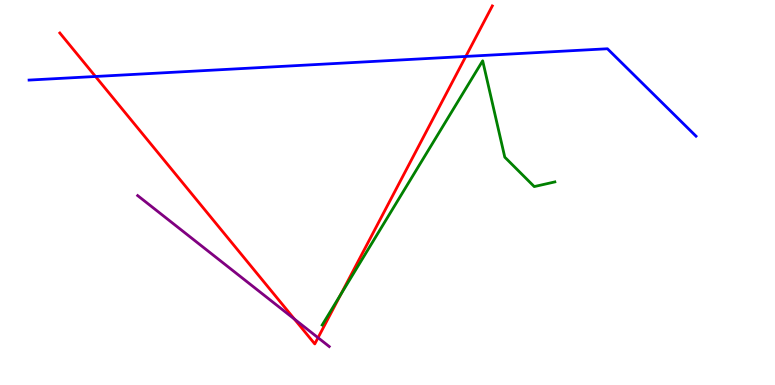[{'lines': ['blue', 'red'], 'intersections': [{'x': 1.23, 'y': 8.01}, {'x': 6.01, 'y': 8.53}]}, {'lines': ['green', 'red'], 'intersections': [{'x': 4.4, 'y': 2.35}]}, {'lines': ['purple', 'red'], 'intersections': [{'x': 3.8, 'y': 1.71}, {'x': 4.1, 'y': 1.23}]}, {'lines': ['blue', 'green'], 'intersections': []}, {'lines': ['blue', 'purple'], 'intersections': []}, {'lines': ['green', 'purple'], 'intersections': []}]